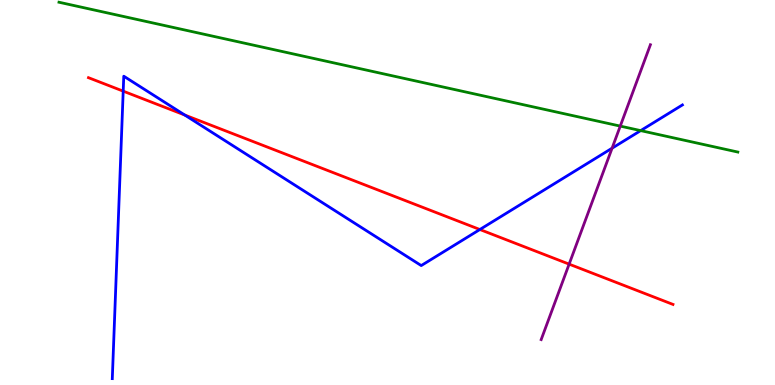[{'lines': ['blue', 'red'], 'intersections': [{'x': 1.59, 'y': 7.63}, {'x': 2.38, 'y': 7.01}, {'x': 6.19, 'y': 4.04}]}, {'lines': ['green', 'red'], 'intersections': []}, {'lines': ['purple', 'red'], 'intersections': [{'x': 7.34, 'y': 3.14}]}, {'lines': ['blue', 'green'], 'intersections': [{'x': 8.27, 'y': 6.61}]}, {'lines': ['blue', 'purple'], 'intersections': [{'x': 7.9, 'y': 6.15}]}, {'lines': ['green', 'purple'], 'intersections': [{'x': 8.0, 'y': 6.72}]}]